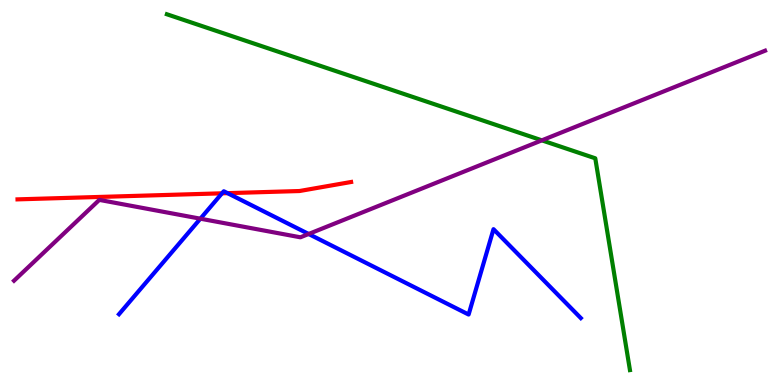[{'lines': ['blue', 'red'], 'intersections': [{'x': 2.86, 'y': 4.98}, {'x': 2.94, 'y': 4.98}]}, {'lines': ['green', 'red'], 'intersections': []}, {'lines': ['purple', 'red'], 'intersections': []}, {'lines': ['blue', 'green'], 'intersections': []}, {'lines': ['blue', 'purple'], 'intersections': [{'x': 2.59, 'y': 4.32}, {'x': 3.98, 'y': 3.92}]}, {'lines': ['green', 'purple'], 'intersections': [{'x': 6.99, 'y': 6.35}]}]